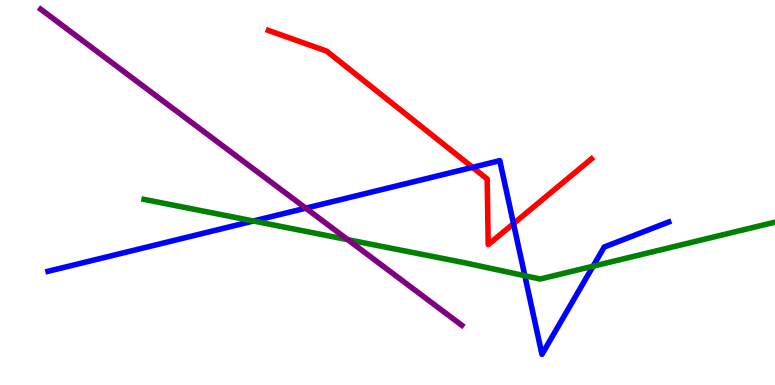[{'lines': ['blue', 'red'], 'intersections': [{'x': 6.1, 'y': 5.65}, {'x': 6.63, 'y': 4.19}]}, {'lines': ['green', 'red'], 'intersections': []}, {'lines': ['purple', 'red'], 'intersections': []}, {'lines': ['blue', 'green'], 'intersections': [{'x': 3.27, 'y': 4.26}, {'x': 6.77, 'y': 2.84}, {'x': 7.65, 'y': 3.09}]}, {'lines': ['blue', 'purple'], 'intersections': [{'x': 3.95, 'y': 4.59}]}, {'lines': ['green', 'purple'], 'intersections': [{'x': 4.49, 'y': 3.78}]}]